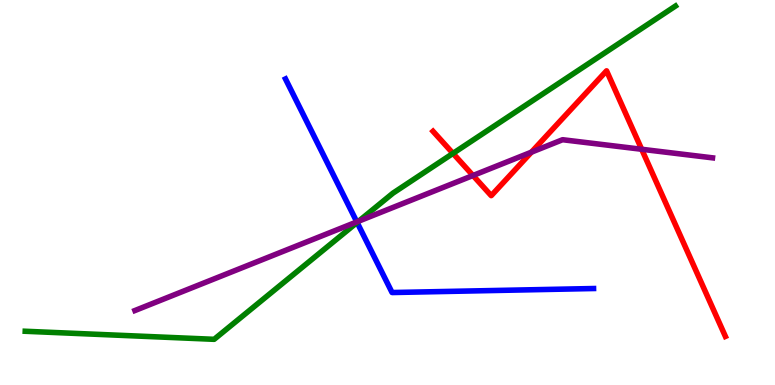[{'lines': ['blue', 'red'], 'intersections': []}, {'lines': ['green', 'red'], 'intersections': [{'x': 5.85, 'y': 6.02}]}, {'lines': ['purple', 'red'], 'intersections': [{'x': 6.1, 'y': 5.44}, {'x': 6.86, 'y': 6.05}, {'x': 8.28, 'y': 6.12}]}, {'lines': ['blue', 'green'], 'intersections': [{'x': 4.61, 'y': 4.22}]}, {'lines': ['blue', 'purple'], 'intersections': [{'x': 4.6, 'y': 4.24}]}, {'lines': ['green', 'purple'], 'intersections': [{'x': 4.63, 'y': 4.26}]}]